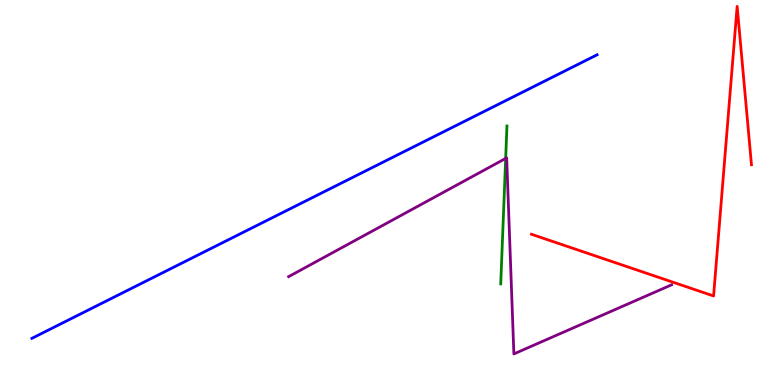[{'lines': ['blue', 'red'], 'intersections': []}, {'lines': ['green', 'red'], 'intersections': []}, {'lines': ['purple', 'red'], 'intersections': []}, {'lines': ['blue', 'green'], 'intersections': []}, {'lines': ['blue', 'purple'], 'intersections': []}, {'lines': ['green', 'purple'], 'intersections': [{'x': 6.52, 'y': 5.89}]}]